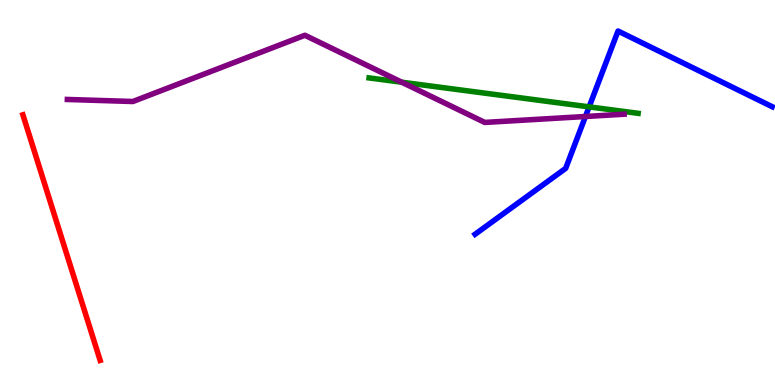[{'lines': ['blue', 'red'], 'intersections': []}, {'lines': ['green', 'red'], 'intersections': []}, {'lines': ['purple', 'red'], 'intersections': []}, {'lines': ['blue', 'green'], 'intersections': [{'x': 7.6, 'y': 7.22}]}, {'lines': ['blue', 'purple'], 'intersections': [{'x': 7.55, 'y': 6.97}]}, {'lines': ['green', 'purple'], 'intersections': [{'x': 5.18, 'y': 7.86}]}]